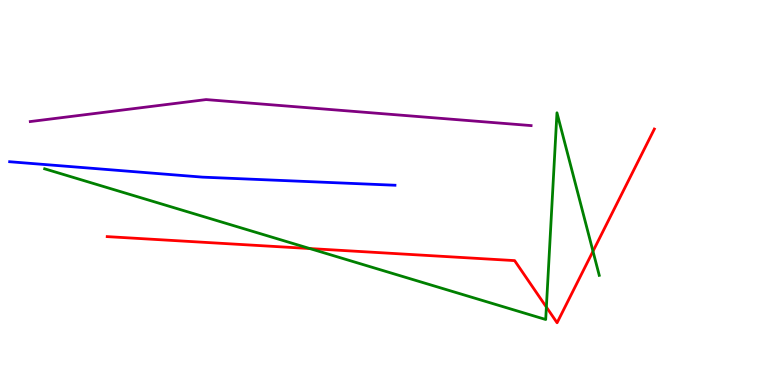[{'lines': ['blue', 'red'], 'intersections': []}, {'lines': ['green', 'red'], 'intersections': [{'x': 4.0, 'y': 3.54}, {'x': 7.05, 'y': 2.02}, {'x': 7.65, 'y': 3.47}]}, {'lines': ['purple', 'red'], 'intersections': []}, {'lines': ['blue', 'green'], 'intersections': []}, {'lines': ['blue', 'purple'], 'intersections': []}, {'lines': ['green', 'purple'], 'intersections': []}]